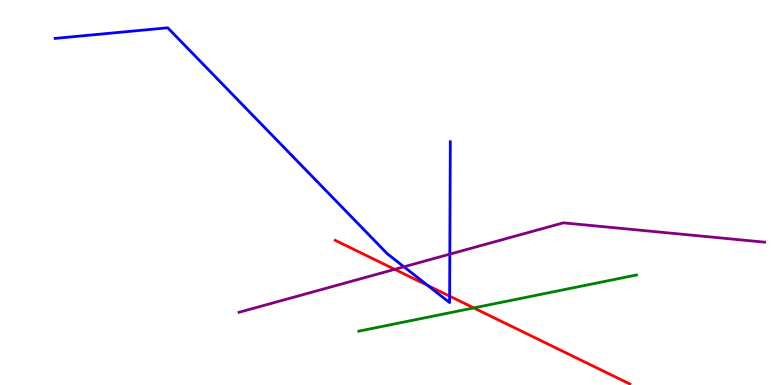[{'lines': ['blue', 'red'], 'intersections': [{'x': 5.52, 'y': 2.59}, {'x': 5.8, 'y': 2.31}]}, {'lines': ['green', 'red'], 'intersections': [{'x': 6.11, 'y': 2.0}]}, {'lines': ['purple', 'red'], 'intersections': [{'x': 5.09, 'y': 3.0}]}, {'lines': ['blue', 'green'], 'intersections': []}, {'lines': ['blue', 'purple'], 'intersections': [{'x': 5.21, 'y': 3.07}, {'x': 5.8, 'y': 3.4}]}, {'lines': ['green', 'purple'], 'intersections': []}]